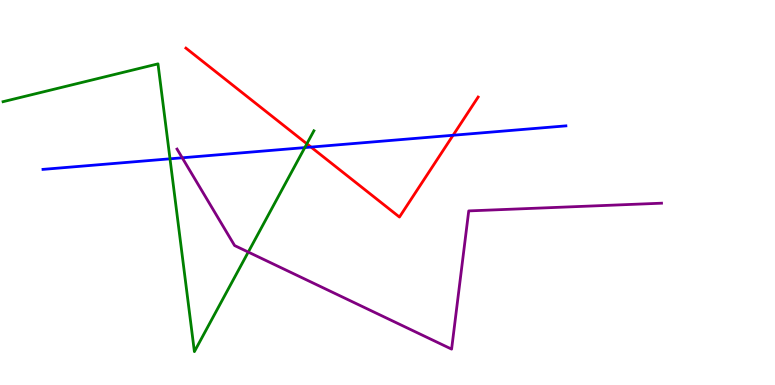[{'lines': ['blue', 'red'], 'intersections': [{'x': 4.01, 'y': 6.18}, {'x': 5.85, 'y': 6.49}]}, {'lines': ['green', 'red'], 'intersections': [{'x': 3.96, 'y': 6.27}]}, {'lines': ['purple', 'red'], 'intersections': []}, {'lines': ['blue', 'green'], 'intersections': [{'x': 2.19, 'y': 5.88}, {'x': 3.93, 'y': 6.17}]}, {'lines': ['blue', 'purple'], 'intersections': [{'x': 2.35, 'y': 5.9}]}, {'lines': ['green', 'purple'], 'intersections': [{'x': 3.2, 'y': 3.45}]}]